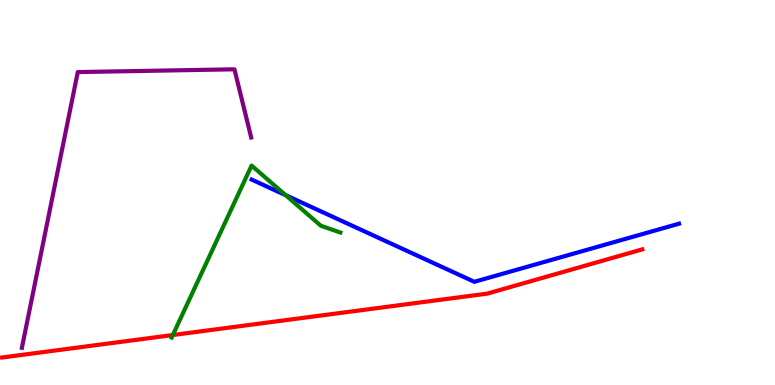[{'lines': ['blue', 'red'], 'intersections': []}, {'lines': ['green', 'red'], 'intersections': [{'x': 2.23, 'y': 1.3}]}, {'lines': ['purple', 'red'], 'intersections': []}, {'lines': ['blue', 'green'], 'intersections': [{'x': 3.69, 'y': 4.93}]}, {'lines': ['blue', 'purple'], 'intersections': []}, {'lines': ['green', 'purple'], 'intersections': []}]